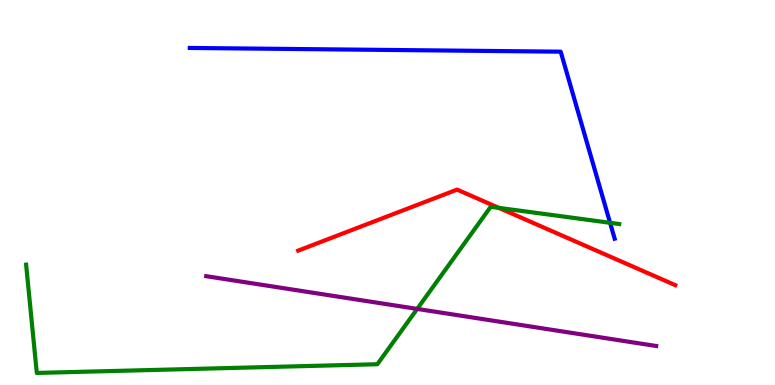[{'lines': ['blue', 'red'], 'intersections': []}, {'lines': ['green', 'red'], 'intersections': [{'x': 6.44, 'y': 4.6}]}, {'lines': ['purple', 'red'], 'intersections': []}, {'lines': ['blue', 'green'], 'intersections': [{'x': 7.87, 'y': 4.21}]}, {'lines': ['blue', 'purple'], 'intersections': []}, {'lines': ['green', 'purple'], 'intersections': [{'x': 5.38, 'y': 1.98}]}]